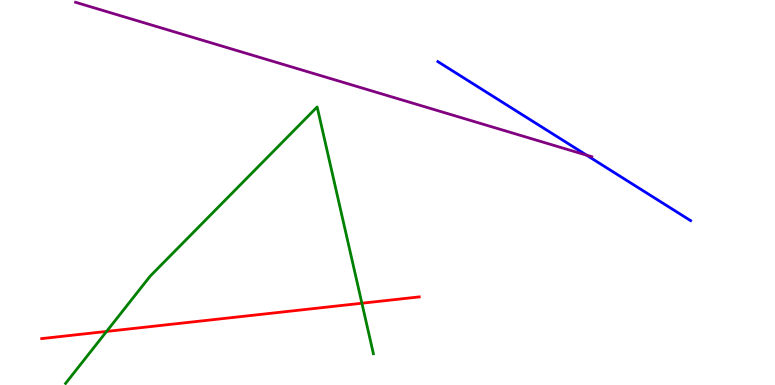[{'lines': ['blue', 'red'], 'intersections': []}, {'lines': ['green', 'red'], 'intersections': [{'x': 1.38, 'y': 1.39}, {'x': 4.67, 'y': 2.12}]}, {'lines': ['purple', 'red'], 'intersections': []}, {'lines': ['blue', 'green'], 'intersections': []}, {'lines': ['blue', 'purple'], 'intersections': [{'x': 7.57, 'y': 5.97}]}, {'lines': ['green', 'purple'], 'intersections': []}]